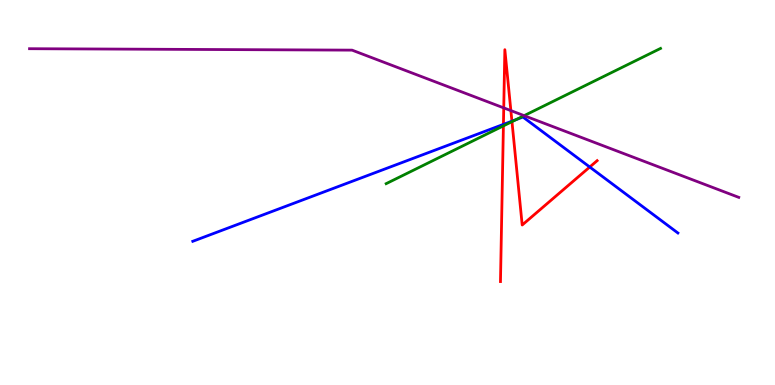[{'lines': ['blue', 'red'], 'intersections': [{'x': 6.5, 'y': 6.77}, {'x': 6.61, 'y': 6.85}, {'x': 7.61, 'y': 5.66}]}, {'lines': ['green', 'red'], 'intersections': [{'x': 6.5, 'y': 6.73}, {'x': 6.61, 'y': 6.84}]}, {'lines': ['purple', 'red'], 'intersections': [{'x': 6.5, 'y': 7.2}, {'x': 6.59, 'y': 7.13}]}, {'lines': ['blue', 'green'], 'intersections': [{'x': 6.66, 'y': 6.89}]}, {'lines': ['blue', 'purple'], 'intersections': []}, {'lines': ['green', 'purple'], 'intersections': [{'x': 6.76, 'y': 7.0}]}]